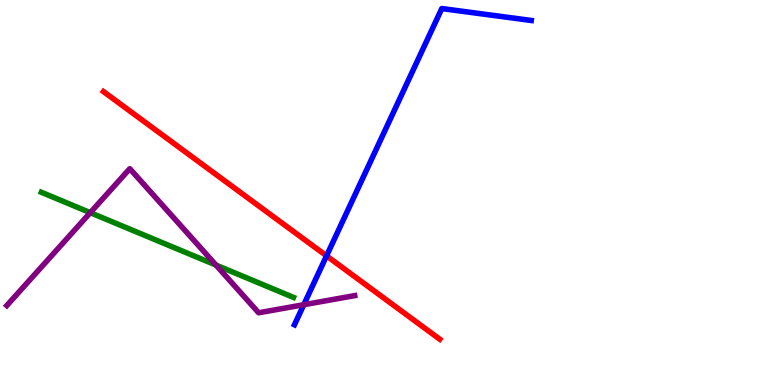[{'lines': ['blue', 'red'], 'intersections': [{'x': 4.21, 'y': 3.35}]}, {'lines': ['green', 'red'], 'intersections': []}, {'lines': ['purple', 'red'], 'intersections': []}, {'lines': ['blue', 'green'], 'intersections': []}, {'lines': ['blue', 'purple'], 'intersections': [{'x': 3.92, 'y': 2.09}]}, {'lines': ['green', 'purple'], 'intersections': [{'x': 1.16, 'y': 4.48}, {'x': 2.79, 'y': 3.12}]}]